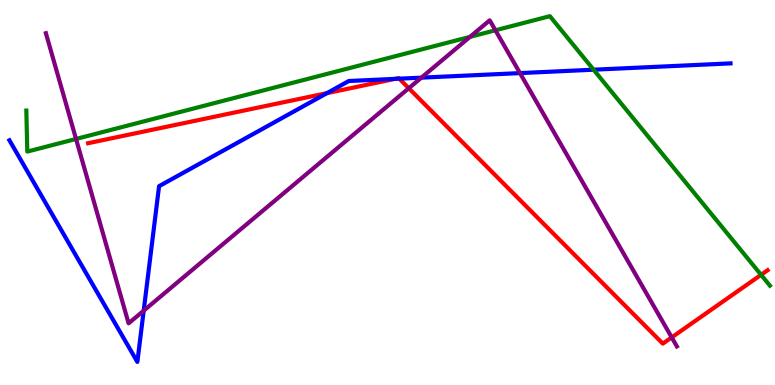[{'lines': ['blue', 'red'], 'intersections': [{'x': 4.22, 'y': 7.58}, {'x': 5.1, 'y': 7.95}, {'x': 5.15, 'y': 7.96}]}, {'lines': ['green', 'red'], 'intersections': [{'x': 9.82, 'y': 2.86}]}, {'lines': ['purple', 'red'], 'intersections': [{'x': 5.27, 'y': 7.71}, {'x': 8.67, 'y': 1.24}]}, {'lines': ['blue', 'green'], 'intersections': [{'x': 7.66, 'y': 8.19}]}, {'lines': ['blue', 'purple'], 'intersections': [{'x': 1.85, 'y': 1.93}, {'x': 5.44, 'y': 7.98}, {'x': 6.71, 'y': 8.1}]}, {'lines': ['green', 'purple'], 'intersections': [{'x': 0.981, 'y': 6.39}, {'x': 6.06, 'y': 9.04}, {'x': 6.39, 'y': 9.21}]}]